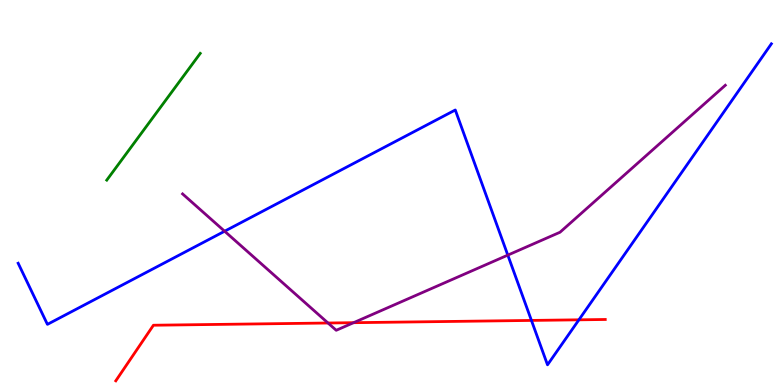[{'lines': ['blue', 'red'], 'intersections': [{'x': 6.86, 'y': 1.68}, {'x': 7.47, 'y': 1.69}]}, {'lines': ['green', 'red'], 'intersections': []}, {'lines': ['purple', 'red'], 'intersections': [{'x': 4.23, 'y': 1.61}, {'x': 4.56, 'y': 1.62}]}, {'lines': ['blue', 'green'], 'intersections': []}, {'lines': ['blue', 'purple'], 'intersections': [{'x': 2.9, 'y': 3.99}, {'x': 6.55, 'y': 3.37}]}, {'lines': ['green', 'purple'], 'intersections': []}]